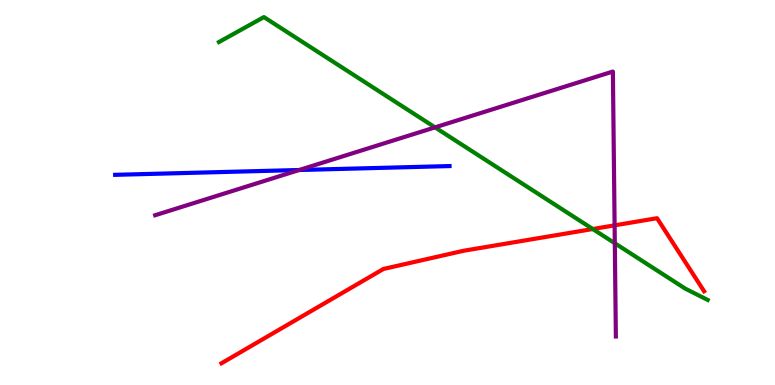[{'lines': ['blue', 'red'], 'intersections': []}, {'lines': ['green', 'red'], 'intersections': [{'x': 7.65, 'y': 4.05}]}, {'lines': ['purple', 'red'], 'intersections': [{'x': 7.93, 'y': 4.15}]}, {'lines': ['blue', 'green'], 'intersections': []}, {'lines': ['blue', 'purple'], 'intersections': [{'x': 3.86, 'y': 5.58}]}, {'lines': ['green', 'purple'], 'intersections': [{'x': 5.61, 'y': 6.69}, {'x': 7.93, 'y': 3.68}]}]